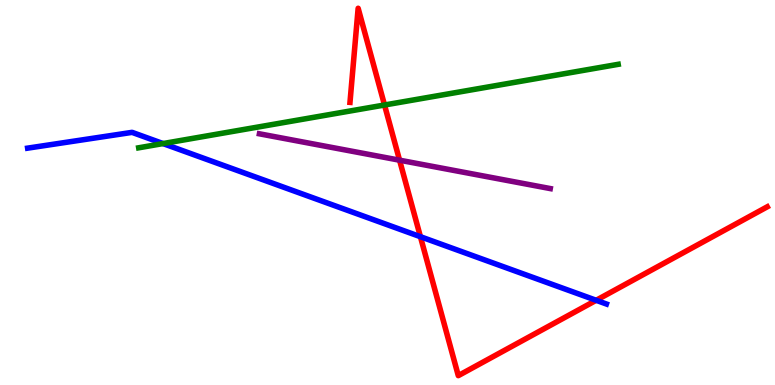[{'lines': ['blue', 'red'], 'intersections': [{'x': 5.42, 'y': 3.85}, {'x': 7.69, 'y': 2.2}]}, {'lines': ['green', 'red'], 'intersections': [{'x': 4.96, 'y': 7.27}]}, {'lines': ['purple', 'red'], 'intersections': [{'x': 5.16, 'y': 5.84}]}, {'lines': ['blue', 'green'], 'intersections': [{'x': 2.1, 'y': 6.27}]}, {'lines': ['blue', 'purple'], 'intersections': []}, {'lines': ['green', 'purple'], 'intersections': []}]